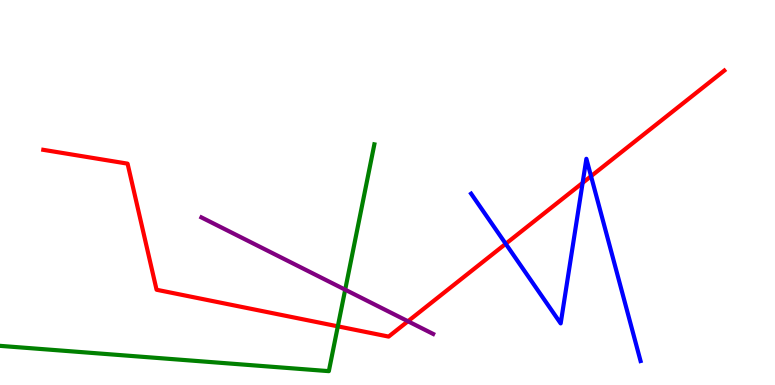[{'lines': ['blue', 'red'], 'intersections': [{'x': 6.53, 'y': 3.67}, {'x': 7.52, 'y': 5.25}, {'x': 7.63, 'y': 5.42}]}, {'lines': ['green', 'red'], 'intersections': [{'x': 4.36, 'y': 1.52}]}, {'lines': ['purple', 'red'], 'intersections': [{'x': 5.26, 'y': 1.66}]}, {'lines': ['blue', 'green'], 'intersections': []}, {'lines': ['blue', 'purple'], 'intersections': []}, {'lines': ['green', 'purple'], 'intersections': [{'x': 4.45, 'y': 2.48}]}]